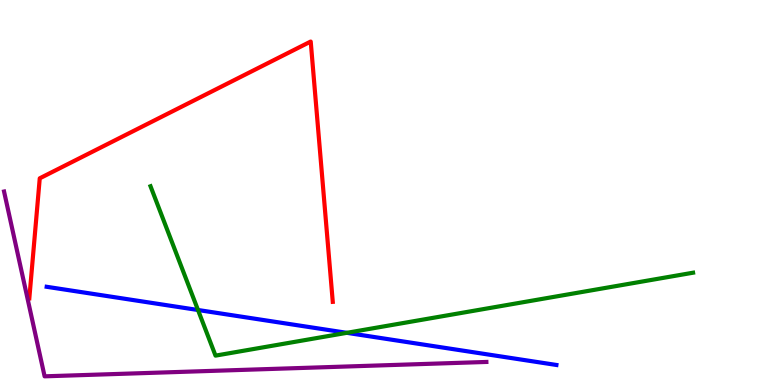[{'lines': ['blue', 'red'], 'intersections': []}, {'lines': ['green', 'red'], 'intersections': []}, {'lines': ['purple', 'red'], 'intersections': []}, {'lines': ['blue', 'green'], 'intersections': [{'x': 2.55, 'y': 1.95}, {'x': 4.48, 'y': 1.36}]}, {'lines': ['blue', 'purple'], 'intersections': []}, {'lines': ['green', 'purple'], 'intersections': []}]